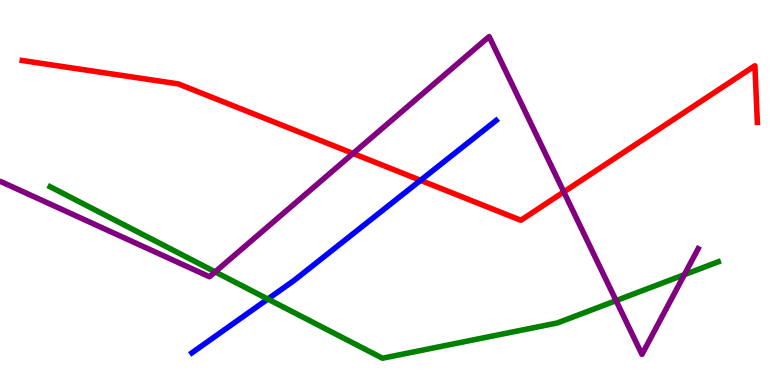[{'lines': ['blue', 'red'], 'intersections': [{'x': 5.43, 'y': 5.32}]}, {'lines': ['green', 'red'], 'intersections': []}, {'lines': ['purple', 'red'], 'intersections': [{'x': 4.56, 'y': 6.01}, {'x': 7.28, 'y': 5.02}]}, {'lines': ['blue', 'green'], 'intersections': [{'x': 3.46, 'y': 2.23}]}, {'lines': ['blue', 'purple'], 'intersections': []}, {'lines': ['green', 'purple'], 'intersections': [{'x': 2.78, 'y': 2.94}, {'x': 7.95, 'y': 2.19}, {'x': 8.83, 'y': 2.87}]}]